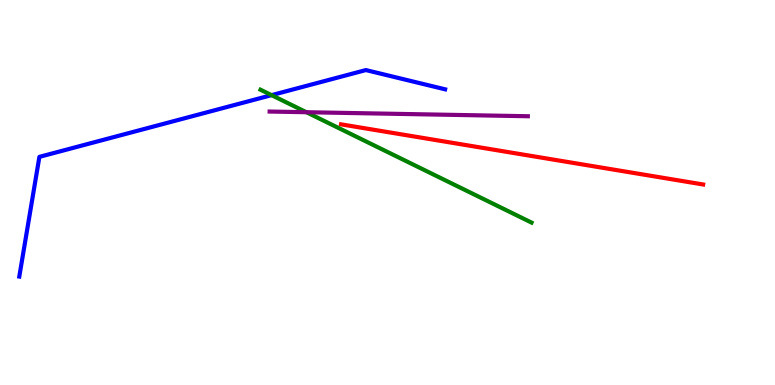[{'lines': ['blue', 'red'], 'intersections': []}, {'lines': ['green', 'red'], 'intersections': []}, {'lines': ['purple', 'red'], 'intersections': []}, {'lines': ['blue', 'green'], 'intersections': [{'x': 3.5, 'y': 7.53}]}, {'lines': ['blue', 'purple'], 'intersections': []}, {'lines': ['green', 'purple'], 'intersections': [{'x': 3.95, 'y': 7.09}]}]